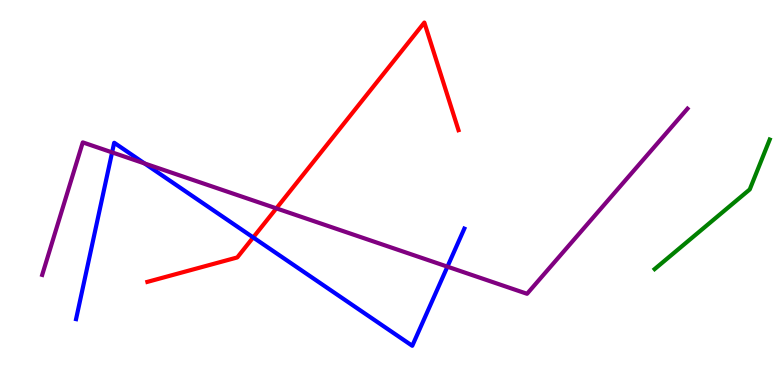[{'lines': ['blue', 'red'], 'intersections': [{'x': 3.27, 'y': 3.83}]}, {'lines': ['green', 'red'], 'intersections': []}, {'lines': ['purple', 'red'], 'intersections': [{'x': 3.57, 'y': 4.59}]}, {'lines': ['blue', 'green'], 'intersections': []}, {'lines': ['blue', 'purple'], 'intersections': [{'x': 1.45, 'y': 6.04}, {'x': 1.87, 'y': 5.75}, {'x': 5.77, 'y': 3.07}]}, {'lines': ['green', 'purple'], 'intersections': []}]